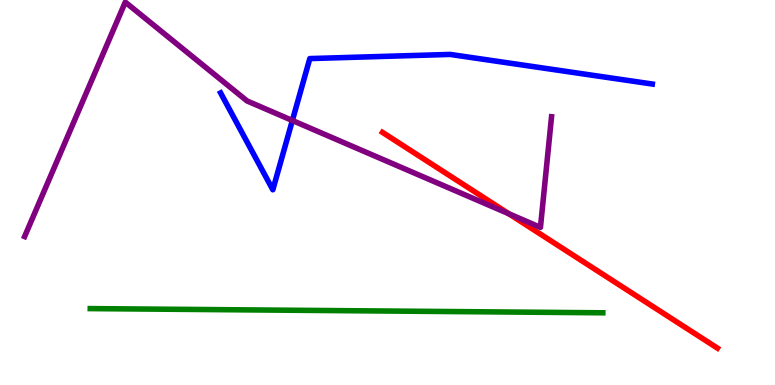[{'lines': ['blue', 'red'], 'intersections': []}, {'lines': ['green', 'red'], 'intersections': []}, {'lines': ['purple', 'red'], 'intersections': [{'x': 6.57, 'y': 4.45}]}, {'lines': ['blue', 'green'], 'intersections': []}, {'lines': ['blue', 'purple'], 'intersections': [{'x': 3.77, 'y': 6.87}]}, {'lines': ['green', 'purple'], 'intersections': []}]